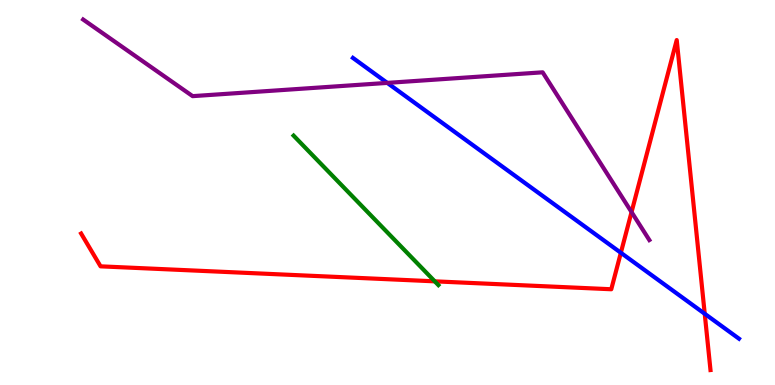[{'lines': ['blue', 'red'], 'intersections': [{'x': 8.01, 'y': 3.43}, {'x': 9.09, 'y': 1.85}]}, {'lines': ['green', 'red'], 'intersections': [{'x': 5.61, 'y': 2.69}]}, {'lines': ['purple', 'red'], 'intersections': [{'x': 8.15, 'y': 4.49}]}, {'lines': ['blue', 'green'], 'intersections': []}, {'lines': ['blue', 'purple'], 'intersections': [{'x': 5.0, 'y': 7.85}]}, {'lines': ['green', 'purple'], 'intersections': []}]